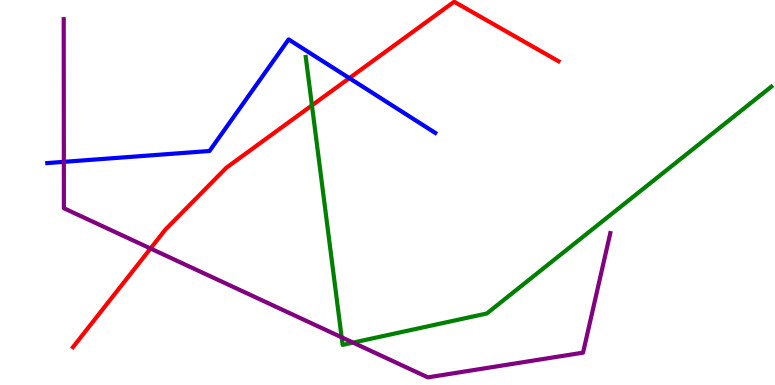[{'lines': ['blue', 'red'], 'intersections': [{'x': 4.51, 'y': 7.97}]}, {'lines': ['green', 'red'], 'intersections': [{'x': 4.03, 'y': 7.26}]}, {'lines': ['purple', 'red'], 'intersections': [{'x': 1.94, 'y': 3.55}]}, {'lines': ['blue', 'green'], 'intersections': []}, {'lines': ['blue', 'purple'], 'intersections': [{'x': 0.824, 'y': 5.8}]}, {'lines': ['green', 'purple'], 'intersections': [{'x': 4.41, 'y': 1.24}, {'x': 4.56, 'y': 1.1}]}]